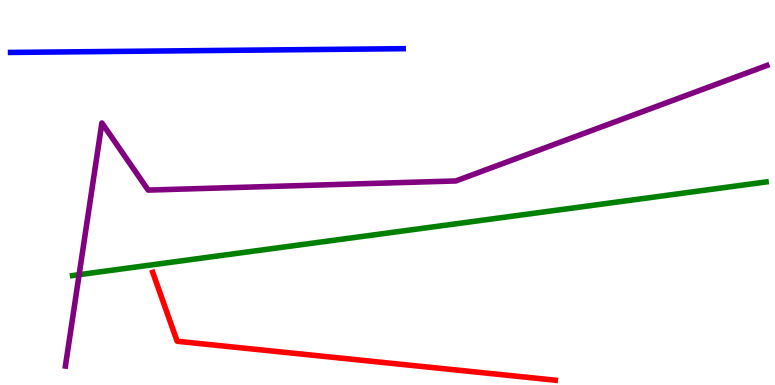[{'lines': ['blue', 'red'], 'intersections': []}, {'lines': ['green', 'red'], 'intersections': []}, {'lines': ['purple', 'red'], 'intersections': []}, {'lines': ['blue', 'green'], 'intersections': []}, {'lines': ['blue', 'purple'], 'intersections': []}, {'lines': ['green', 'purple'], 'intersections': [{'x': 1.02, 'y': 2.87}]}]